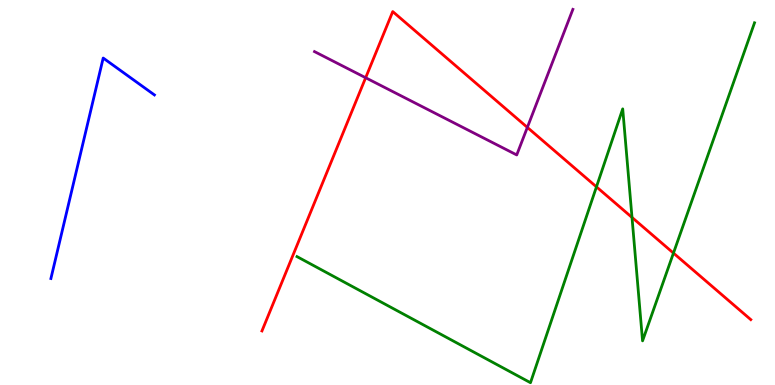[{'lines': ['blue', 'red'], 'intersections': []}, {'lines': ['green', 'red'], 'intersections': [{'x': 7.7, 'y': 5.15}, {'x': 8.15, 'y': 4.35}, {'x': 8.69, 'y': 3.43}]}, {'lines': ['purple', 'red'], 'intersections': [{'x': 4.72, 'y': 7.98}, {'x': 6.8, 'y': 6.69}]}, {'lines': ['blue', 'green'], 'intersections': []}, {'lines': ['blue', 'purple'], 'intersections': []}, {'lines': ['green', 'purple'], 'intersections': []}]